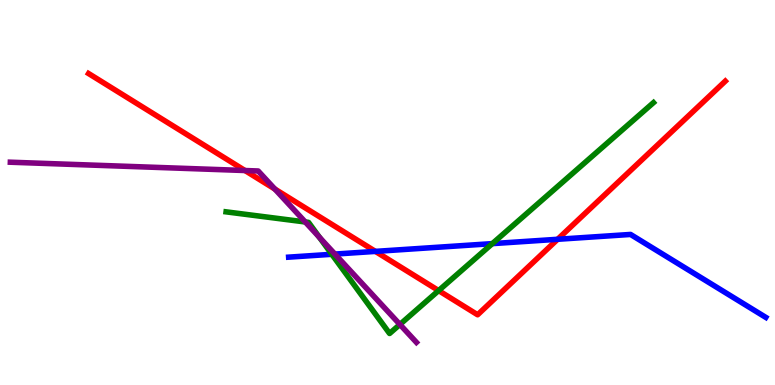[{'lines': ['blue', 'red'], 'intersections': [{'x': 4.84, 'y': 3.47}, {'x': 7.2, 'y': 3.78}]}, {'lines': ['green', 'red'], 'intersections': [{'x': 5.66, 'y': 2.45}]}, {'lines': ['purple', 'red'], 'intersections': [{'x': 3.16, 'y': 5.57}, {'x': 3.55, 'y': 5.09}]}, {'lines': ['blue', 'green'], 'intersections': [{'x': 4.28, 'y': 3.4}, {'x': 6.35, 'y': 3.67}]}, {'lines': ['blue', 'purple'], 'intersections': [{'x': 4.32, 'y': 3.4}]}, {'lines': ['green', 'purple'], 'intersections': [{'x': 3.94, 'y': 4.23}, {'x': 4.12, 'y': 3.84}, {'x': 5.16, 'y': 1.57}]}]